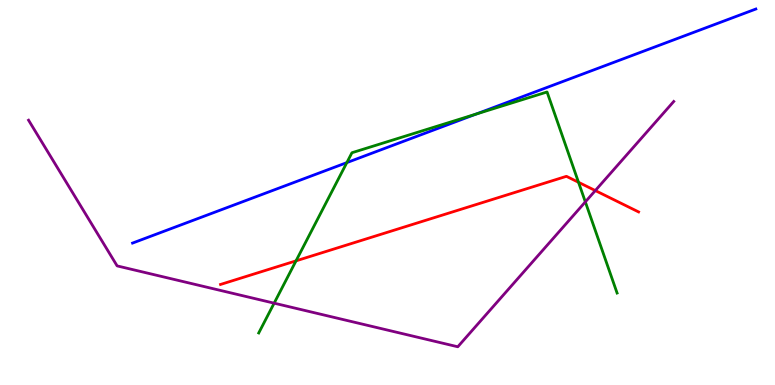[{'lines': ['blue', 'red'], 'intersections': []}, {'lines': ['green', 'red'], 'intersections': [{'x': 3.82, 'y': 3.22}, {'x': 7.46, 'y': 5.27}]}, {'lines': ['purple', 'red'], 'intersections': [{'x': 7.68, 'y': 5.05}]}, {'lines': ['blue', 'green'], 'intersections': [{'x': 4.48, 'y': 5.78}, {'x': 6.14, 'y': 7.04}]}, {'lines': ['blue', 'purple'], 'intersections': []}, {'lines': ['green', 'purple'], 'intersections': [{'x': 3.54, 'y': 2.13}, {'x': 7.55, 'y': 4.76}]}]